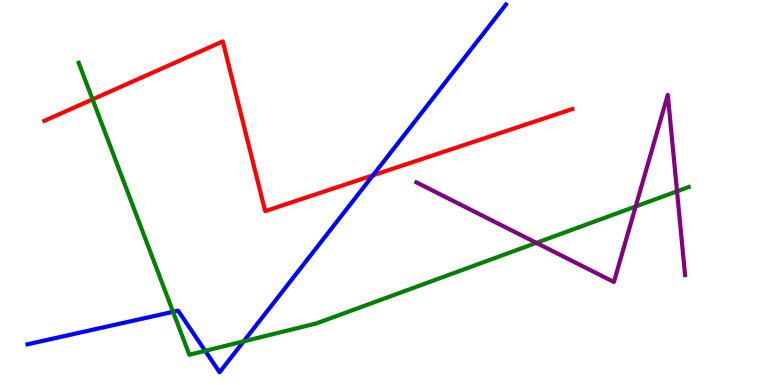[{'lines': ['blue', 'red'], 'intersections': [{'x': 4.81, 'y': 5.45}]}, {'lines': ['green', 'red'], 'intersections': [{'x': 1.19, 'y': 7.42}]}, {'lines': ['purple', 'red'], 'intersections': []}, {'lines': ['blue', 'green'], 'intersections': [{'x': 2.23, 'y': 1.9}, {'x': 2.65, 'y': 0.887}, {'x': 3.14, 'y': 1.13}]}, {'lines': ['blue', 'purple'], 'intersections': []}, {'lines': ['green', 'purple'], 'intersections': [{'x': 6.92, 'y': 3.69}, {'x': 8.2, 'y': 4.64}, {'x': 8.74, 'y': 5.03}]}]